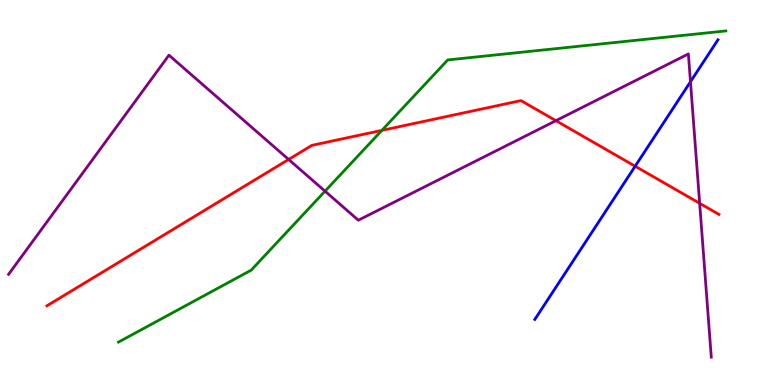[{'lines': ['blue', 'red'], 'intersections': [{'x': 8.2, 'y': 5.68}]}, {'lines': ['green', 'red'], 'intersections': [{'x': 4.93, 'y': 6.61}]}, {'lines': ['purple', 'red'], 'intersections': [{'x': 3.72, 'y': 5.86}, {'x': 7.17, 'y': 6.87}, {'x': 9.03, 'y': 4.72}]}, {'lines': ['blue', 'green'], 'intersections': []}, {'lines': ['blue', 'purple'], 'intersections': [{'x': 8.91, 'y': 7.88}]}, {'lines': ['green', 'purple'], 'intersections': [{'x': 4.19, 'y': 5.03}]}]